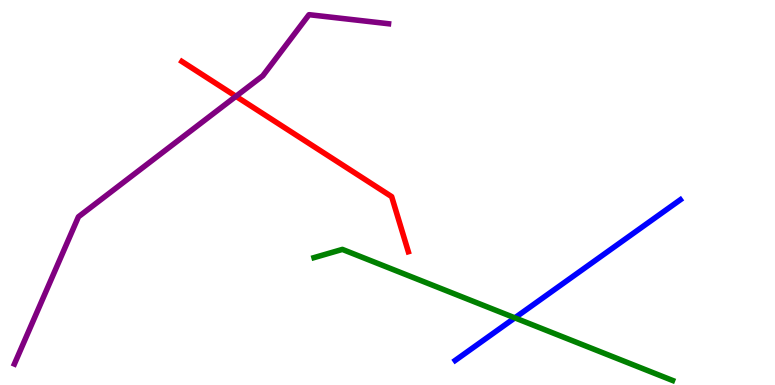[{'lines': ['blue', 'red'], 'intersections': []}, {'lines': ['green', 'red'], 'intersections': []}, {'lines': ['purple', 'red'], 'intersections': [{'x': 3.04, 'y': 7.5}]}, {'lines': ['blue', 'green'], 'intersections': [{'x': 6.64, 'y': 1.74}]}, {'lines': ['blue', 'purple'], 'intersections': []}, {'lines': ['green', 'purple'], 'intersections': []}]